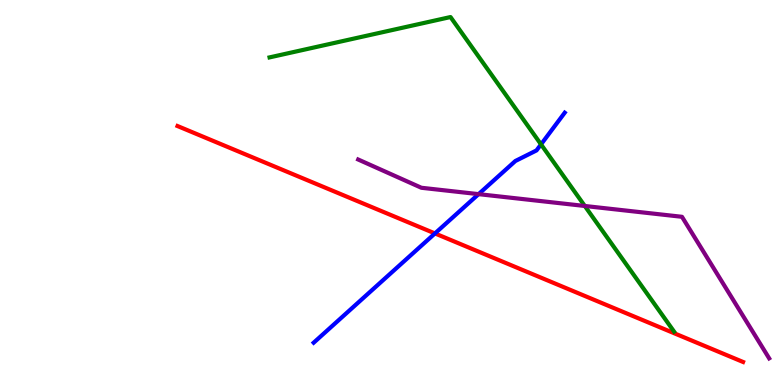[{'lines': ['blue', 'red'], 'intersections': [{'x': 5.61, 'y': 3.94}]}, {'lines': ['green', 'red'], 'intersections': []}, {'lines': ['purple', 'red'], 'intersections': []}, {'lines': ['blue', 'green'], 'intersections': [{'x': 6.98, 'y': 6.25}]}, {'lines': ['blue', 'purple'], 'intersections': [{'x': 6.18, 'y': 4.96}]}, {'lines': ['green', 'purple'], 'intersections': [{'x': 7.55, 'y': 4.65}]}]